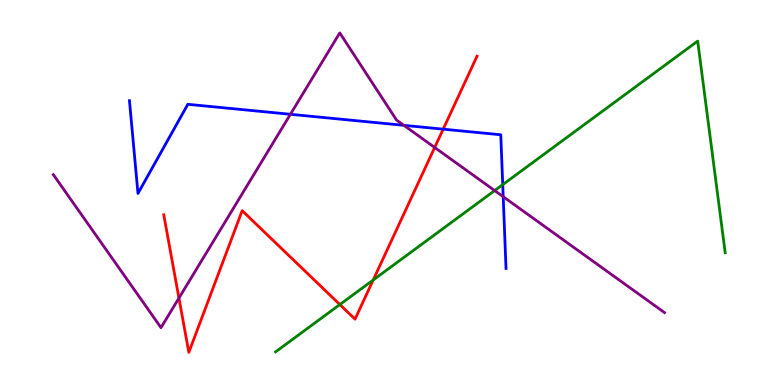[{'lines': ['blue', 'red'], 'intersections': [{'x': 5.72, 'y': 6.65}]}, {'lines': ['green', 'red'], 'intersections': [{'x': 4.39, 'y': 2.09}, {'x': 4.82, 'y': 2.73}]}, {'lines': ['purple', 'red'], 'intersections': [{'x': 2.31, 'y': 2.26}, {'x': 5.61, 'y': 6.17}]}, {'lines': ['blue', 'green'], 'intersections': [{'x': 6.49, 'y': 5.2}]}, {'lines': ['blue', 'purple'], 'intersections': [{'x': 3.75, 'y': 7.03}, {'x': 5.21, 'y': 6.74}, {'x': 6.49, 'y': 4.89}]}, {'lines': ['green', 'purple'], 'intersections': [{'x': 6.38, 'y': 5.05}]}]